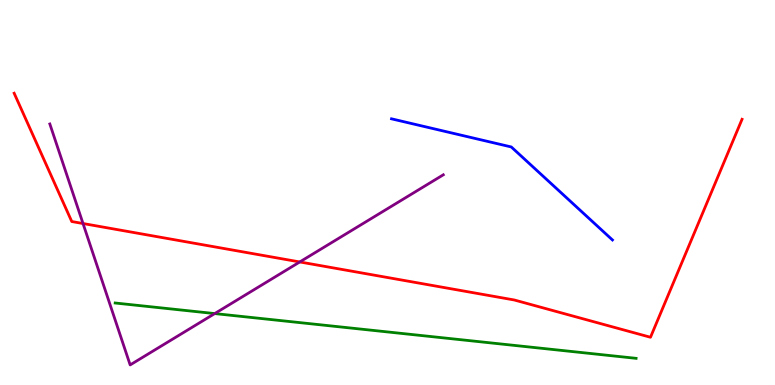[{'lines': ['blue', 'red'], 'intersections': []}, {'lines': ['green', 'red'], 'intersections': []}, {'lines': ['purple', 'red'], 'intersections': [{'x': 1.07, 'y': 4.19}, {'x': 3.87, 'y': 3.2}]}, {'lines': ['blue', 'green'], 'intersections': []}, {'lines': ['blue', 'purple'], 'intersections': []}, {'lines': ['green', 'purple'], 'intersections': [{'x': 2.77, 'y': 1.86}]}]